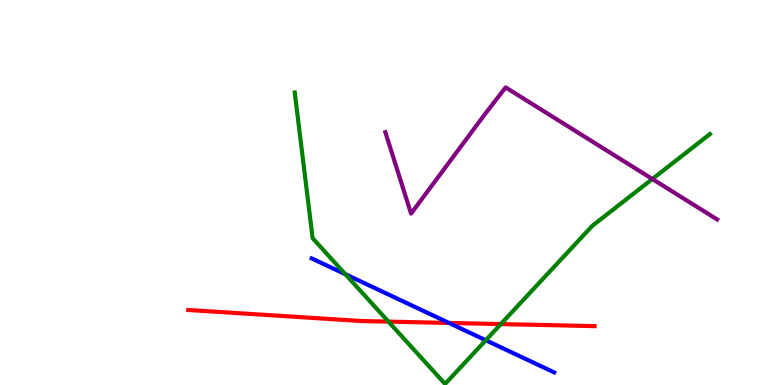[{'lines': ['blue', 'red'], 'intersections': [{'x': 5.79, 'y': 1.61}]}, {'lines': ['green', 'red'], 'intersections': [{'x': 5.01, 'y': 1.65}, {'x': 6.46, 'y': 1.58}]}, {'lines': ['purple', 'red'], 'intersections': []}, {'lines': ['blue', 'green'], 'intersections': [{'x': 4.46, 'y': 2.88}, {'x': 6.27, 'y': 1.16}]}, {'lines': ['blue', 'purple'], 'intersections': []}, {'lines': ['green', 'purple'], 'intersections': [{'x': 8.42, 'y': 5.35}]}]